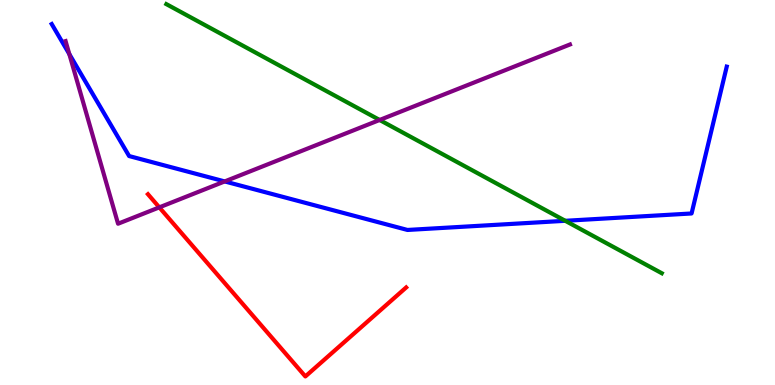[{'lines': ['blue', 'red'], 'intersections': []}, {'lines': ['green', 'red'], 'intersections': []}, {'lines': ['purple', 'red'], 'intersections': [{'x': 2.06, 'y': 4.61}]}, {'lines': ['blue', 'green'], 'intersections': [{'x': 7.29, 'y': 4.26}]}, {'lines': ['blue', 'purple'], 'intersections': [{'x': 0.894, 'y': 8.6}, {'x': 2.9, 'y': 5.29}]}, {'lines': ['green', 'purple'], 'intersections': [{'x': 4.9, 'y': 6.88}]}]